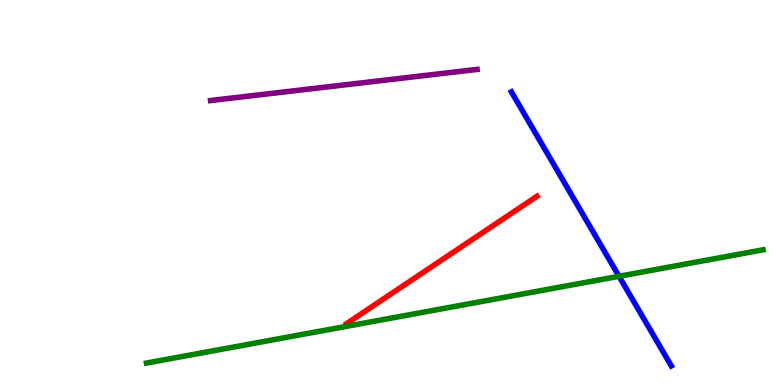[{'lines': ['blue', 'red'], 'intersections': []}, {'lines': ['green', 'red'], 'intersections': []}, {'lines': ['purple', 'red'], 'intersections': []}, {'lines': ['blue', 'green'], 'intersections': [{'x': 7.99, 'y': 2.82}]}, {'lines': ['blue', 'purple'], 'intersections': []}, {'lines': ['green', 'purple'], 'intersections': []}]